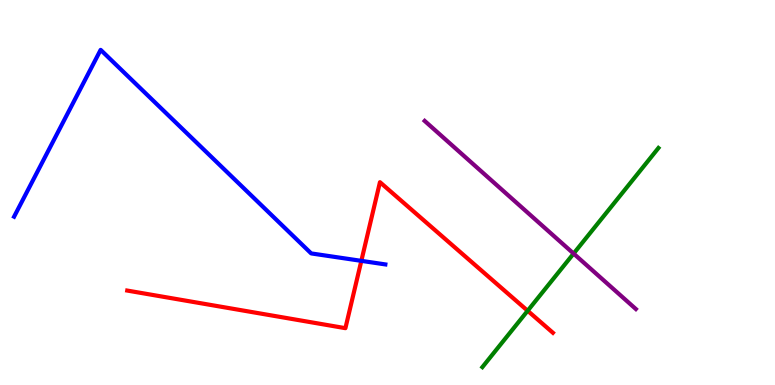[{'lines': ['blue', 'red'], 'intersections': [{'x': 4.66, 'y': 3.22}]}, {'lines': ['green', 'red'], 'intersections': [{'x': 6.81, 'y': 1.93}]}, {'lines': ['purple', 'red'], 'intersections': []}, {'lines': ['blue', 'green'], 'intersections': []}, {'lines': ['blue', 'purple'], 'intersections': []}, {'lines': ['green', 'purple'], 'intersections': [{'x': 7.4, 'y': 3.41}]}]